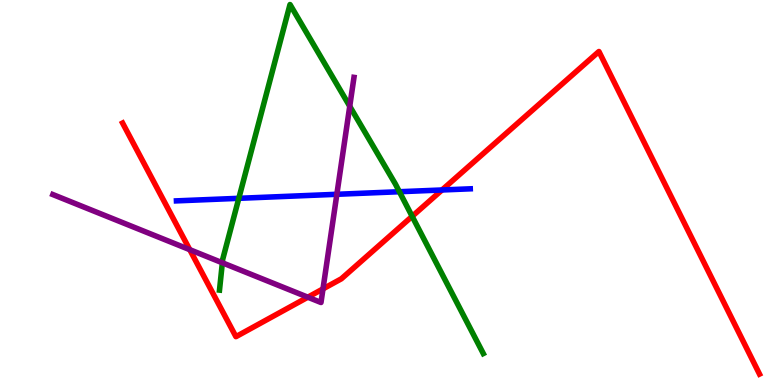[{'lines': ['blue', 'red'], 'intersections': [{'x': 5.7, 'y': 5.07}]}, {'lines': ['green', 'red'], 'intersections': [{'x': 5.32, 'y': 4.38}]}, {'lines': ['purple', 'red'], 'intersections': [{'x': 2.45, 'y': 3.52}, {'x': 3.97, 'y': 2.28}, {'x': 4.17, 'y': 2.5}]}, {'lines': ['blue', 'green'], 'intersections': [{'x': 3.08, 'y': 4.85}, {'x': 5.15, 'y': 5.02}]}, {'lines': ['blue', 'purple'], 'intersections': [{'x': 4.35, 'y': 4.95}]}, {'lines': ['green', 'purple'], 'intersections': [{'x': 2.87, 'y': 3.17}, {'x': 4.51, 'y': 7.24}]}]